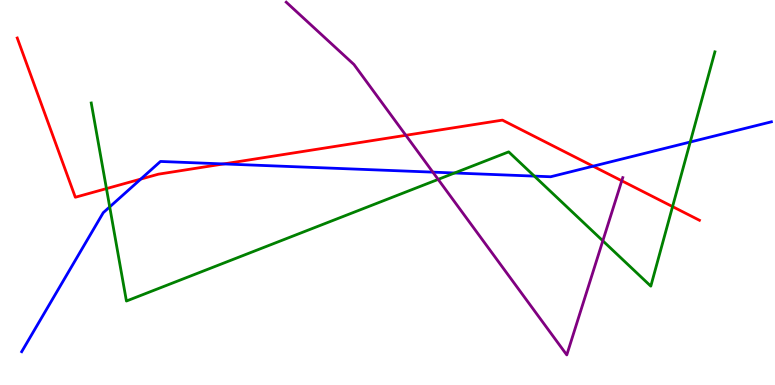[{'lines': ['blue', 'red'], 'intersections': [{'x': 1.82, 'y': 5.35}, {'x': 2.89, 'y': 5.74}, {'x': 7.65, 'y': 5.68}]}, {'lines': ['green', 'red'], 'intersections': [{'x': 1.37, 'y': 5.1}, {'x': 8.68, 'y': 4.63}]}, {'lines': ['purple', 'red'], 'intersections': [{'x': 5.24, 'y': 6.49}, {'x': 8.02, 'y': 5.3}]}, {'lines': ['blue', 'green'], 'intersections': [{'x': 1.42, 'y': 4.63}, {'x': 5.87, 'y': 5.51}, {'x': 6.89, 'y': 5.43}, {'x': 8.91, 'y': 6.31}]}, {'lines': ['blue', 'purple'], 'intersections': [{'x': 5.59, 'y': 5.53}]}, {'lines': ['green', 'purple'], 'intersections': [{'x': 5.65, 'y': 5.34}, {'x': 7.78, 'y': 3.75}]}]